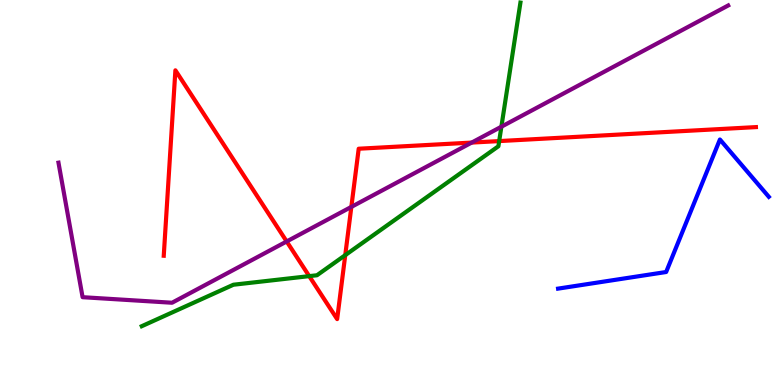[{'lines': ['blue', 'red'], 'intersections': []}, {'lines': ['green', 'red'], 'intersections': [{'x': 3.99, 'y': 2.83}, {'x': 4.45, 'y': 3.37}, {'x': 6.44, 'y': 6.34}]}, {'lines': ['purple', 'red'], 'intersections': [{'x': 3.7, 'y': 3.73}, {'x': 4.53, 'y': 4.63}, {'x': 6.09, 'y': 6.3}]}, {'lines': ['blue', 'green'], 'intersections': []}, {'lines': ['blue', 'purple'], 'intersections': []}, {'lines': ['green', 'purple'], 'intersections': [{'x': 6.47, 'y': 6.71}]}]